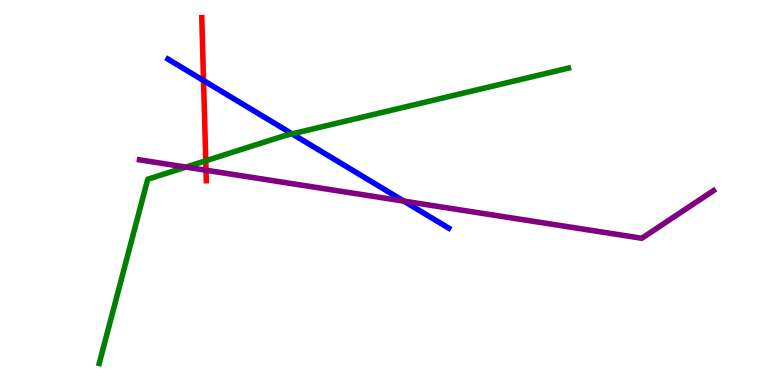[{'lines': ['blue', 'red'], 'intersections': [{'x': 2.63, 'y': 7.91}]}, {'lines': ['green', 'red'], 'intersections': [{'x': 2.66, 'y': 5.82}]}, {'lines': ['purple', 'red'], 'intersections': [{'x': 2.66, 'y': 5.58}]}, {'lines': ['blue', 'green'], 'intersections': [{'x': 3.77, 'y': 6.52}]}, {'lines': ['blue', 'purple'], 'intersections': [{'x': 5.21, 'y': 4.78}]}, {'lines': ['green', 'purple'], 'intersections': [{'x': 2.4, 'y': 5.66}]}]